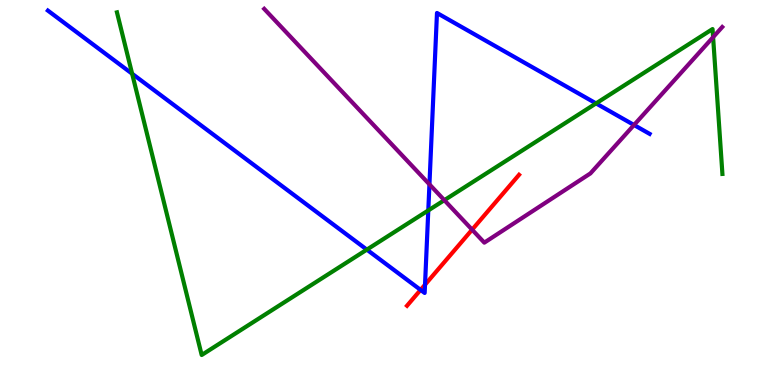[{'lines': ['blue', 'red'], 'intersections': [{'x': 5.43, 'y': 2.47}, {'x': 5.48, 'y': 2.61}]}, {'lines': ['green', 'red'], 'intersections': []}, {'lines': ['purple', 'red'], 'intersections': [{'x': 6.09, 'y': 4.03}]}, {'lines': ['blue', 'green'], 'intersections': [{'x': 1.7, 'y': 8.08}, {'x': 4.73, 'y': 3.52}, {'x': 5.53, 'y': 4.53}, {'x': 7.69, 'y': 7.31}]}, {'lines': ['blue', 'purple'], 'intersections': [{'x': 5.54, 'y': 5.21}, {'x': 8.18, 'y': 6.75}]}, {'lines': ['green', 'purple'], 'intersections': [{'x': 5.73, 'y': 4.8}, {'x': 9.2, 'y': 9.03}]}]